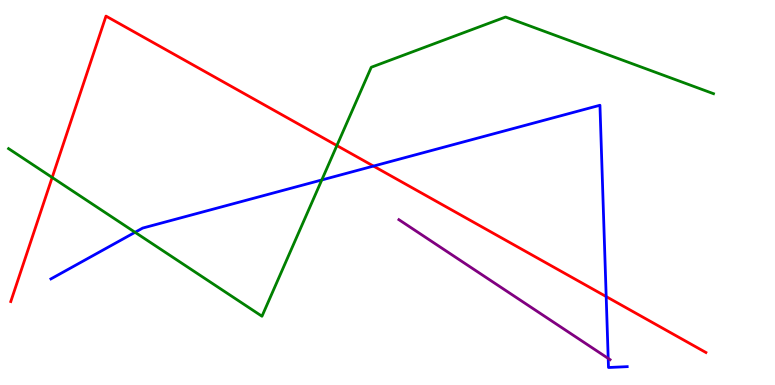[{'lines': ['blue', 'red'], 'intersections': [{'x': 4.82, 'y': 5.69}, {'x': 7.82, 'y': 2.3}]}, {'lines': ['green', 'red'], 'intersections': [{'x': 0.673, 'y': 5.39}, {'x': 4.35, 'y': 6.22}]}, {'lines': ['purple', 'red'], 'intersections': []}, {'lines': ['blue', 'green'], 'intersections': [{'x': 1.74, 'y': 3.97}, {'x': 4.15, 'y': 5.33}]}, {'lines': ['blue', 'purple'], 'intersections': [{'x': 7.85, 'y': 0.691}]}, {'lines': ['green', 'purple'], 'intersections': []}]